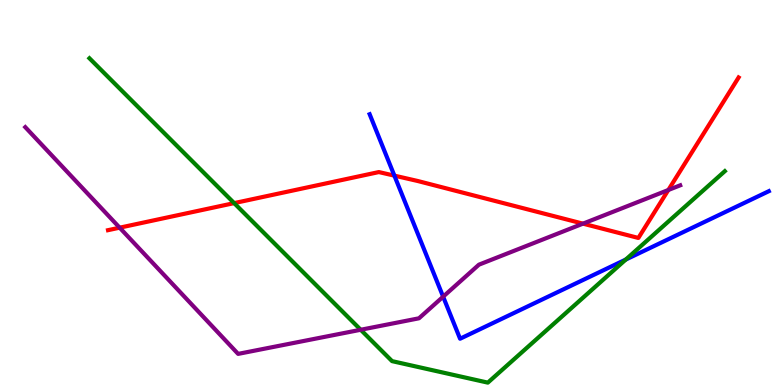[{'lines': ['blue', 'red'], 'intersections': [{'x': 5.09, 'y': 5.44}]}, {'lines': ['green', 'red'], 'intersections': [{'x': 3.02, 'y': 4.72}]}, {'lines': ['purple', 'red'], 'intersections': [{'x': 1.54, 'y': 4.09}, {'x': 7.52, 'y': 4.19}, {'x': 8.62, 'y': 5.06}]}, {'lines': ['blue', 'green'], 'intersections': [{'x': 8.07, 'y': 3.26}]}, {'lines': ['blue', 'purple'], 'intersections': [{'x': 5.72, 'y': 2.29}]}, {'lines': ['green', 'purple'], 'intersections': [{'x': 4.65, 'y': 1.43}]}]